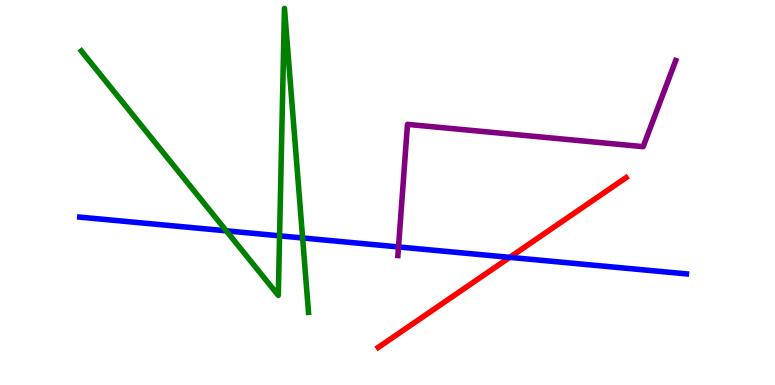[{'lines': ['blue', 'red'], 'intersections': [{'x': 6.58, 'y': 3.32}]}, {'lines': ['green', 'red'], 'intersections': []}, {'lines': ['purple', 'red'], 'intersections': []}, {'lines': ['blue', 'green'], 'intersections': [{'x': 2.92, 'y': 4.0}, {'x': 3.61, 'y': 3.87}, {'x': 3.9, 'y': 3.82}]}, {'lines': ['blue', 'purple'], 'intersections': [{'x': 5.14, 'y': 3.59}]}, {'lines': ['green', 'purple'], 'intersections': []}]